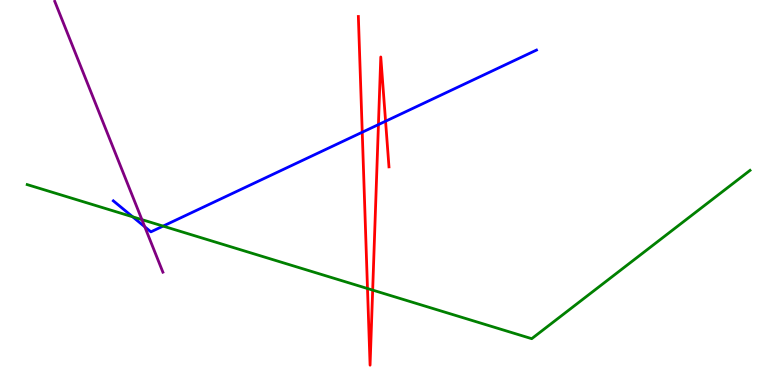[{'lines': ['blue', 'red'], 'intersections': [{'x': 4.67, 'y': 6.57}, {'x': 4.88, 'y': 6.76}, {'x': 4.98, 'y': 6.85}]}, {'lines': ['green', 'red'], 'intersections': [{'x': 4.74, 'y': 2.51}, {'x': 4.81, 'y': 2.46}]}, {'lines': ['purple', 'red'], 'intersections': []}, {'lines': ['blue', 'green'], 'intersections': [{'x': 1.71, 'y': 4.37}, {'x': 2.1, 'y': 4.13}]}, {'lines': ['blue', 'purple'], 'intersections': [{'x': 1.87, 'y': 4.11}]}, {'lines': ['green', 'purple'], 'intersections': [{'x': 1.83, 'y': 4.3}]}]